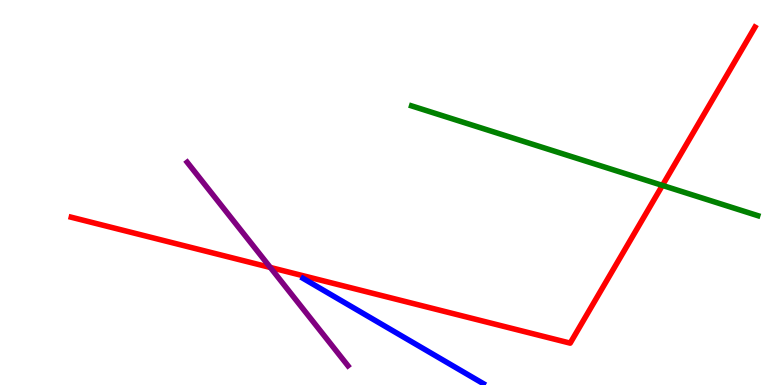[{'lines': ['blue', 'red'], 'intersections': []}, {'lines': ['green', 'red'], 'intersections': [{'x': 8.55, 'y': 5.18}]}, {'lines': ['purple', 'red'], 'intersections': [{'x': 3.49, 'y': 3.05}]}, {'lines': ['blue', 'green'], 'intersections': []}, {'lines': ['blue', 'purple'], 'intersections': []}, {'lines': ['green', 'purple'], 'intersections': []}]